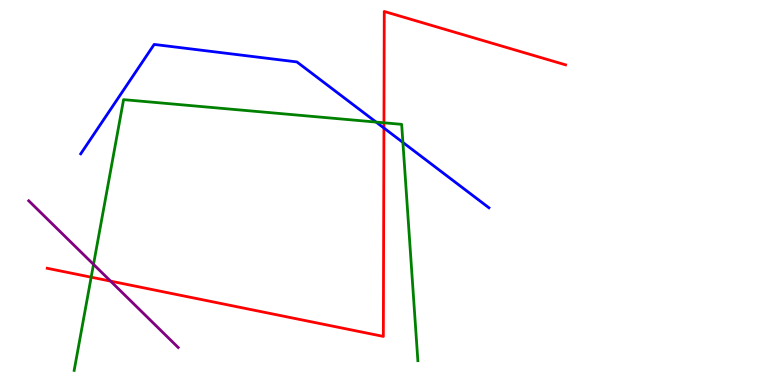[{'lines': ['blue', 'red'], 'intersections': [{'x': 4.95, 'y': 6.67}]}, {'lines': ['green', 'red'], 'intersections': [{'x': 1.18, 'y': 2.8}, {'x': 4.95, 'y': 6.81}]}, {'lines': ['purple', 'red'], 'intersections': [{'x': 1.43, 'y': 2.7}]}, {'lines': ['blue', 'green'], 'intersections': [{'x': 4.85, 'y': 6.83}, {'x': 5.2, 'y': 6.3}]}, {'lines': ['blue', 'purple'], 'intersections': []}, {'lines': ['green', 'purple'], 'intersections': [{'x': 1.21, 'y': 3.13}]}]